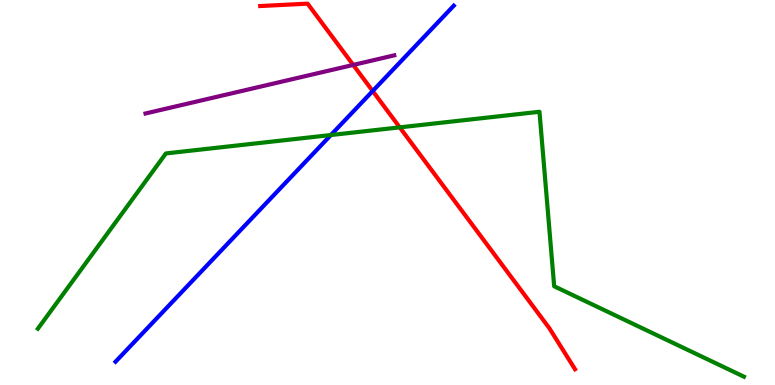[{'lines': ['blue', 'red'], 'intersections': [{'x': 4.81, 'y': 7.64}]}, {'lines': ['green', 'red'], 'intersections': [{'x': 5.16, 'y': 6.69}]}, {'lines': ['purple', 'red'], 'intersections': [{'x': 4.56, 'y': 8.31}]}, {'lines': ['blue', 'green'], 'intersections': [{'x': 4.27, 'y': 6.49}]}, {'lines': ['blue', 'purple'], 'intersections': []}, {'lines': ['green', 'purple'], 'intersections': []}]